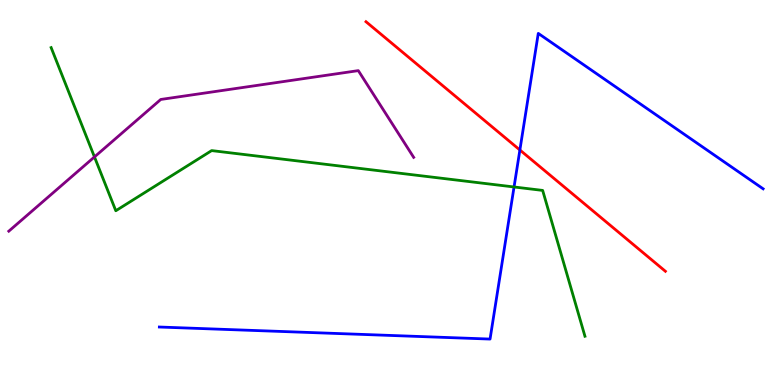[{'lines': ['blue', 'red'], 'intersections': [{'x': 6.71, 'y': 6.1}]}, {'lines': ['green', 'red'], 'intersections': []}, {'lines': ['purple', 'red'], 'intersections': []}, {'lines': ['blue', 'green'], 'intersections': [{'x': 6.63, 'y': 5.14}]}, {'lines': ['blue', 'purple'], 'intersections': []}, {'lines': ['green', 'purple'], 'intersections': [{'x': 1.22, 'y': 5.92}]}]